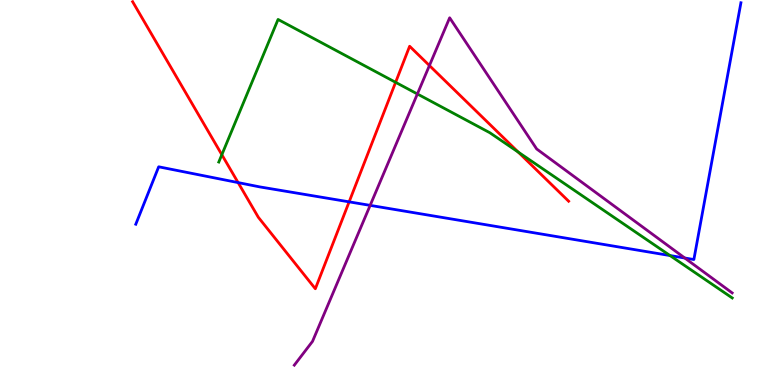[{'lines': ['blue', 'red'], 'intersections': [{'x': 3.07, 'y': 5.26}, {'x': 4.5, 'y': 4.76}]}, {'lines': ['green', 'red'], 'intersections': [{'x': 2.86, 'y': 5.98}, {'x': 5.1, 'y': 7.86}, {'x': 6.69, 'y': 6.05}]}, {'lines': ['purple', 'red'], 'intersections': [{'x': 5.54, 'y': 8.3}]}, {'lines': ['blue', 'green'], 'intersections': [{'x': 8.65, 'y': 3.36}]}, {'lines': ['blue', 'purple'], 'intersections': [{'x': 4.78, 'y': 4.67}, {'x': 8.84, 'y': 3.3}]}, {'lines': ['green', 'purple'], 'intersections': [{'x': 5.39, 'y': 7.56}]}]